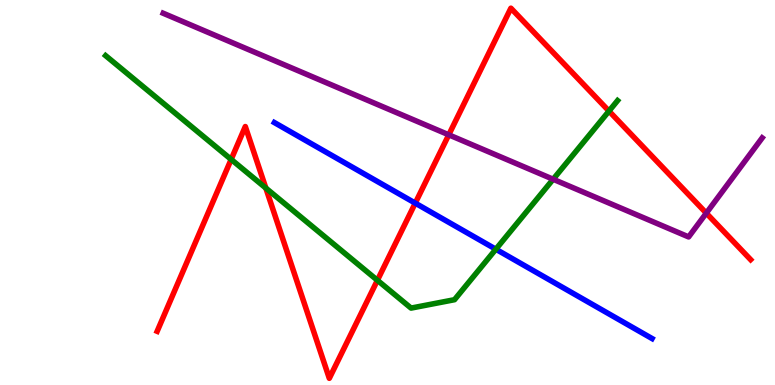[{'lines': ['blue', 'red'], 'intersections': [{'x': 5.36, 'y': 4.72}]}, {'lines': ['green', 'red'], 'intersections': [{'x': 2.98, 'y': 5.86}, {'x': 3.43, 'y': 5.12}, {'x': 4.87, 'y': 2.72}, {'x': 7.86, 'y': 7.11}]}, {'lines': ['purple', 'red'], 'intersections': [{'x': 5.79, 'y': 6.5}, {'x': 9.11, 'y': 4.46}]}, {'lines': ['blue', 'green'], 'intersections': [{'x': 6.4, 'y': 3.53}]}, {'lines': ['blue', 'purple'], 'intersections': []}, {'lines': ['green', 'purple'], 'intersections': [{'x': 7.14, 'y': 5.34}]}]